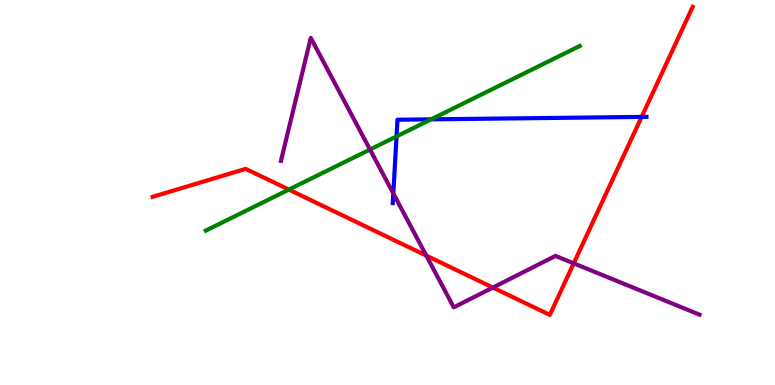[{'lines': ['blue', 'red'], 'intersections': [{'x': 8.28, 'y': 6.96}]}, {'lines': ['green', 'red'], 'intersections': [{'x': 3.73, 'y': 5.08}]}, {'lines': ['purple', 'red'], 'intersections': [{'x': 5.5, 'y': 3.36}, {'x': 6.36, 'y': 2.53}, {'x': 7.4, 'y': 3.16}]}, {'lines': ['blue', 'green'], 'intersections': [{'x': 5.12, 'y': 6.46}, {'x': 5.56, 'y': 6.9}]}, {'lines': ['blue', 'purple'], 'intersections': [{'x': 5.08, 'y': 4.98}]}, {'lines': ['green', 'purple'], 'intersections': [{'x': 4.77, 'y': 6.12}]}]